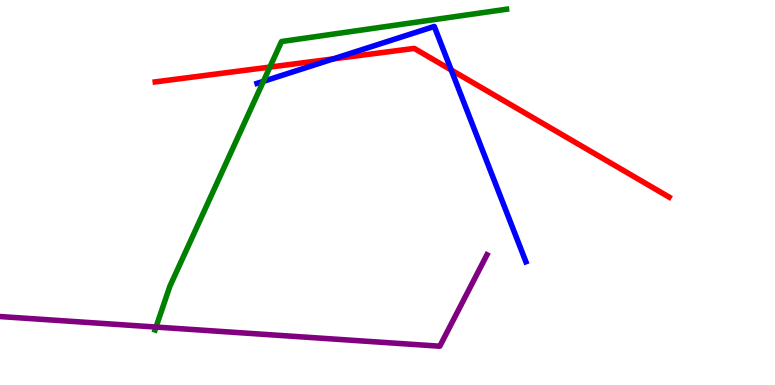[{'lines': ['blue', 'red'], 'intersections': [{'x': 4.3, 'y': 8.47}, {'x': 5.82, 'y': 8.18}]}, {'lines': ['green', 'red'], 'intersections': [{'x': 3.48, 'y': 8.26}]}, {'lines': ['purple', 'red'], 'intersections': []}, {'lines': ['blue', 'green'], 'intersections': [{'x': 3.4, 'y': 7.89}]}, {'lines': ['blue', 'purple'], 'intersections': []}, {'lines': ['green', 'purple'], 'intersections': [{'x': 2.01, 'y': 1.5}]}]